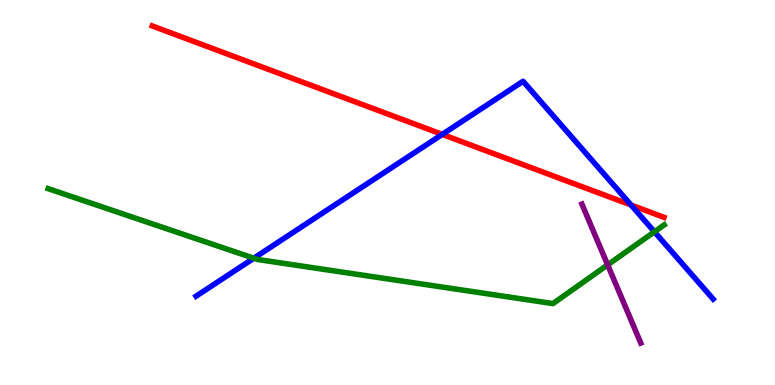[{'lines': ['blue', 'red'], 'intersections': [{'x': 5.71, 'y': 6.51}, {'x': 8.14, 'y': 4.67}]}, {'lines': ['green', 'red'], 'intersections': []}, {'lines': ['purple', 'red'], 'intersections': []}, {'lines': ['blue', 'green'], 'intersections': [{'x': 3.28, 'y': 3.29}, {'x': 8.44, 'y': 3.98}]}, {'lines': ['blue', 'purple'], 'intersections': []}, {'lines': ['green', 'purple'], 'intersections': [{'x': 7.84, 'y': 3.12}]}]